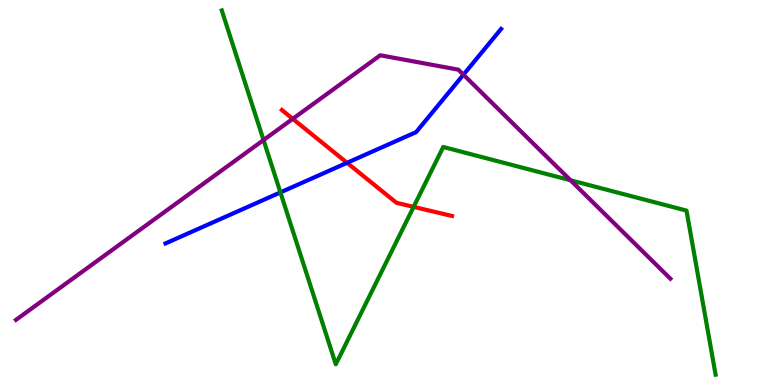[{'lines': ['blue', 'red'], 'intersections': [{'x': 4.48, 'y': 5.77}]}, {'lines': ['green', 'red'], 'intersections': [{'x': 5.34, 'y': 4.63}]}, {'lines': ['purple', 'red'], 'intersections': [{'x': 3.78, 'y': 6.91}]}, {'lines': ['blue', 'green'], 'intersections': [{'x': 3.62, 'y': 5.0}]}, {'lines': ['blue', 'purple'], 'intersections': [{'x': 5.98, 'y': 8.06}]}, {'lines': ['green', 'purple'], 'intersections': [{'x': 3.4, 'y': 6.36}, {'x': 7.36, 'y': 5.32}]}]